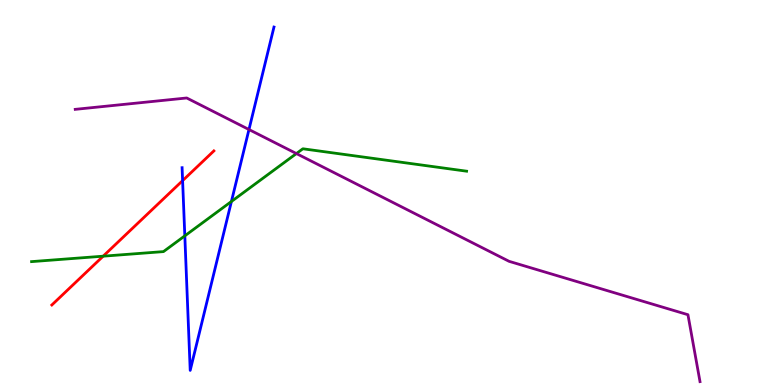[{'lines': ['blue', 'red'], 'intersections': [{'x': 2.36, 'y': 5.31}]}, {'lines': ['green', 'red'], 'intersections': [{'x': 1.33, 'y': 3.35}]}, {'lines': ['purple', 'red'], 'intersections': []}, {'lines': ['blue', 'green'], 'intersections': [{'x': 2.38, 'y': 3.87}, {'x': 2.99, 'y': 4.77}]}, {'lines': ['blue', 'purple'], 'intersections': [{'x': 3.21, 'y': 6.64}]}, {'lines': ['green', 'purple'], 'intersections': [{'x': 3.82, 'y': 6.01}]}]